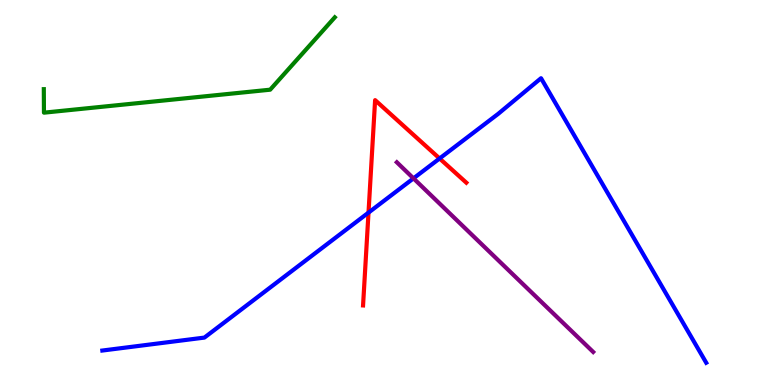[{'lines': ['blue', 'red'], 'intersections': [{'x': 4.75, 'y': 4.48}, {'x': 5.67, 'y': 5.88}]}, {'lines': ['green', 'red'], 'intersections': []}, {'lines': ['purple', 'red'], 'intersections': []}, {'lines': ['blue', 'green'], 'intersections': []}, {'lines': ['blue', 'purple'], 'intersections': [{'x': 5.34, 'y': 5.37}]}, {'lines': ['green', 'purple'], 'intersections': []}]